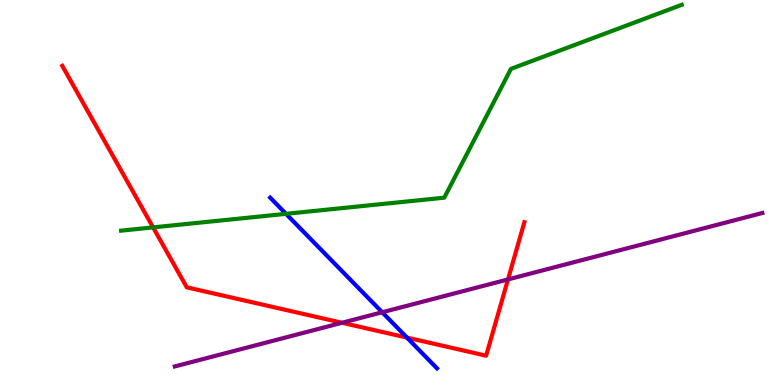[{'lines': ['blue', 'red'], 'intersections': [{'x': 5.25, 'y': 1.23}]}, {'lines': ['green', 'red'], 'intersections': [{'x': 1.98, 'y': 4.09}]}, {'lines': ['purple', 'red'], 'intersections': [{'x': 4.41, 'y': 1.62}, {'x': 6.55, 'y': 2.74}]}, {'lines': ['blue', 'green'], 'intersections': [{'x': 3.69, 'y': 4.45}]}, {'lines': ['blue', 'purple'], 'intersections': [{'x': 4.93, 'y': 1.89}]}, {'lines': ['green', 'purple'], 'intersections': []}]